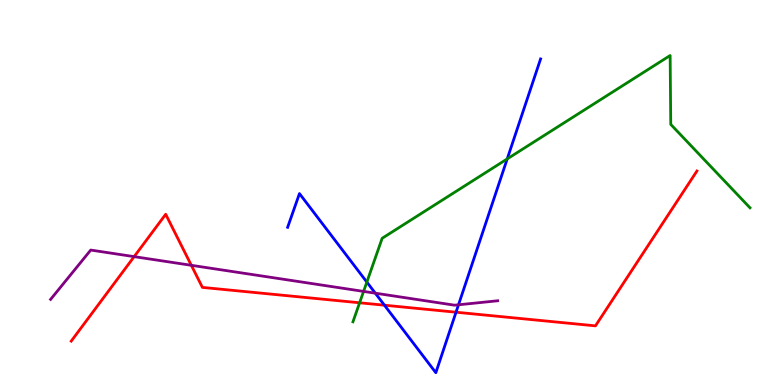[{'lines': ['blue', 'red'], 'intersections': [{'x': 4.96, 'y': 2.07}, {'x': 5.88, 'y': 1.89}]}, {'lines': ['green', 'red'], 'intersections': [{'x': 4.64, 'y': 2.14}]}, {'lines': ['purple', 'red'], 'intersections': [{'x': 1.73, 'y': 3.33}, {'x': 2.47, 'y': 3.11}]}, {'lines': ['blue', 'green'], 'intersections': [{'x': 4.73, 'y': 2.67}, {'x': 6.54, 'y': 5.87}]}, {'lines': ['blue', 'purple'], 'intersections': [{'x': 4.84, 'y': 2.39}, {'x': 5.92, 'y': 2.08}]}, {'lines': ['green', 'purple'], 'intersections': [{'x': 4.69, 'y': 2.43}]}]